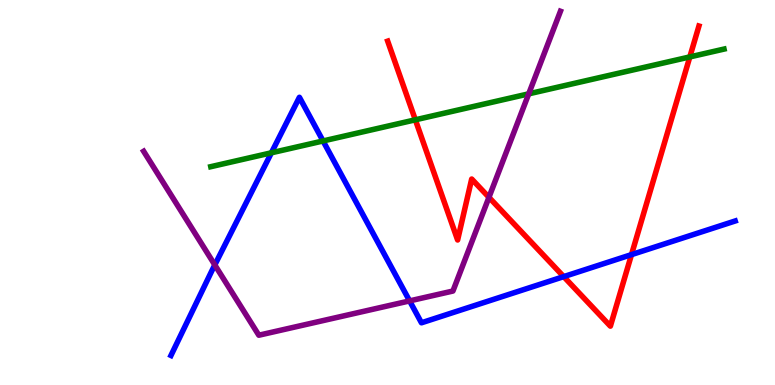[{'lines': ['blue', 'red'], 'intersections': [{'x': 7.27, 'y': 2.81}, {'x': 8.15, 'y': 3.39}]}, {'lines': ['green', 'red'], 'intersections': [{'x': 5.36, 'y': 6.89}, {'x': 8.9, 'y': 8.52}]}, {'lines': ['purple', 'red'], 'intersections': [{'x': 6.31, 'y': 4.87}]}, {'lines': ['blue', 'green'], 'intersections': [{'x': 3.5, 'y': 6.03}, {'x': 4.17, 'y': 6.34}]}, {'lines': ['blue', 'purple'], 'intersections': [{'x': 2.77, 'y': 3.12}, {'x': 5.29, 'y': 2.18}]}, {'lines': ['green', 'purple'], 'intersections': [{'x': 6.82, 'y': 7.56}]}]